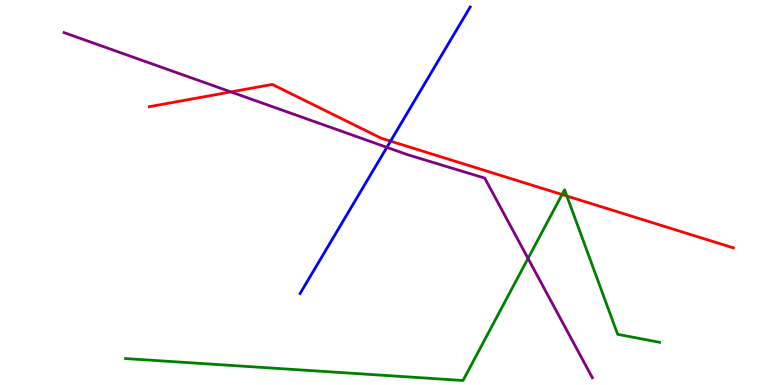[{'lines': ['blue', 'red'], 'intersections': [{'x': 5.04, 'y': 6.33}]}, {'lines': ['green', 'red'], 'intersections': [{'x': 7.25, 'y': 4.95}, {'x': 7.31, 'y': 4.91}]}, {'lines': ['purple', 'red'], 'intersections': [{'x': 2.98, 'y': 7.61}]}, {'lines': ['blue', 'green'], 'intersections': []}, {'lines': ['blue', 'purple'], 'intersections': [{'x': 4.99, 'y': 6.17}]}, {'lines': ['green', 'purple'], 'intersections': [{'x': 6.81, 'y': 3.29}]}]